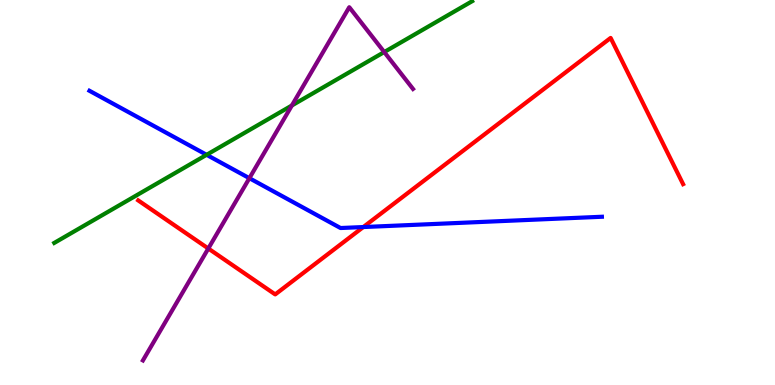[{'lines': ['blue', 'red'], 'intersections': [{'x': 4.69, 'y': 4.1}]}, {'lines': ['green', 'red'], 'intersections': []}, {'lines': ['purple', 'red'], 'intersections': [{'x': 2.69, 'y': 3.55}]}, {'lines': ['blue', 'green'], 'intersections': [{'x': 2.67, 'y': 5.98}]}, {'lines': ['blue', 'purple'], 'intersections': [{'x': 3.22, 'y': 5.37}]}, {'lines': ['green', 'purple'], 'intersections': [{'x': 3.77, 'y': 7.26}, {'x': 4.96, 'y': 8.65}]}]